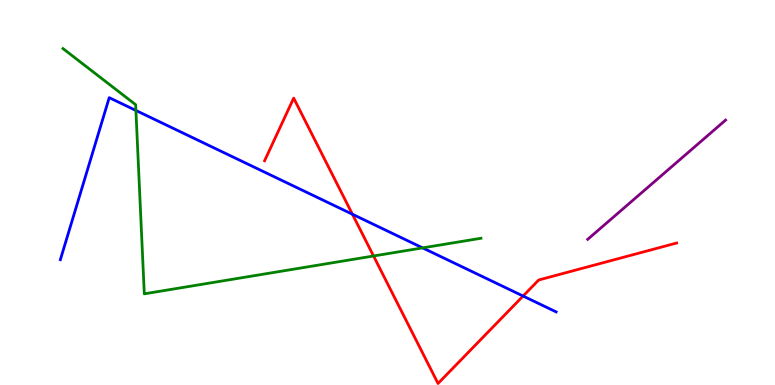[{'lines': ['blue', 'red'], 'intersections': [{'x': 4.55, 'y': 4.44}, {'x': 6.75, 'y': 2.31}]}, {'lines': ['green', 'red'], 'intersections': [{'x': 4.82, 'y': 3.35}]}, {'lines': ['purple', 'red'], 'intersections': []}, {'lines': ['blue', 'green'], 'intersections': [{'x': 1.75, 'y': 7.13}, {'x': 5.45, 'y': 3.56}]}, {'lines': ['blue', 'purple'], 'intersections': []}, {'lines': ['green', 'purple'], 'intersections': []}]